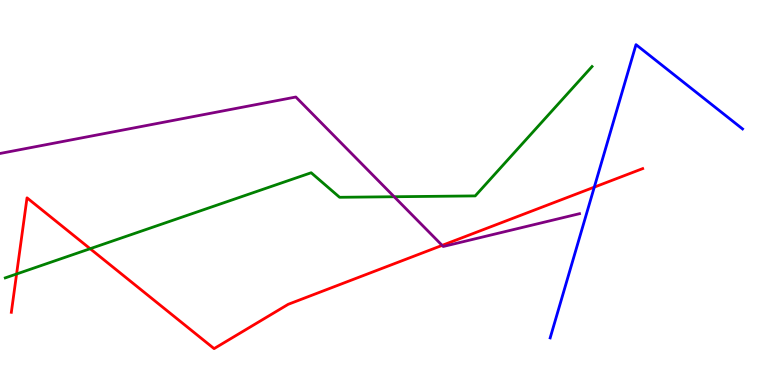[{'lines': ['blue', 'red'], 'intersections': [{'x': 7.67, 'y': 5.14}]}, {'lines': ['green', 'red'], 'intersections': [{'x': 0.214, 'y': 2.88}, {'x': 1.16, 'y': 3.54}]}, {'lines': ['purple', 'red'], 'intersections': [{'x': 5.71, 'y': 3.63}]}, {'lines': ['blue', 'green'], 'intersections': []}, {'lines': ['blue', 'purple'], 'intersections': []}, {'lines': ['green', 'purple'], 'intersections': [{'x': 5.09, 'y': 4.89}]}]